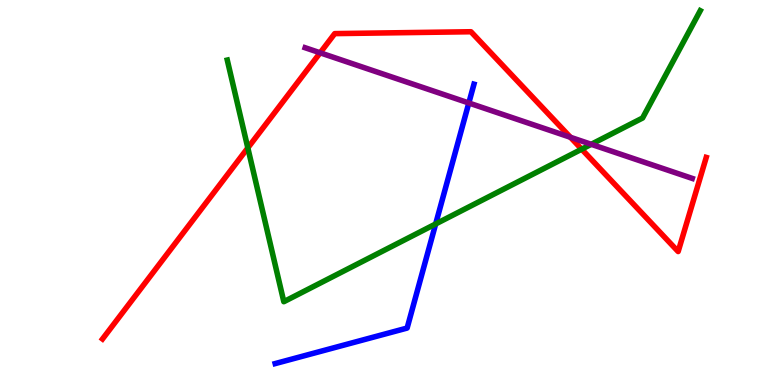[{'lines': ['blue', 'red'], 'intersections': []}, {'lines': ['green', 'red'], 'intersections': [{'x': 3.2, 'y': 6.16}, {'x': 7.51, 'y': 6.12}]}, {'lines': ['purple', 'red'], 'intersections': [{'x': 4.13, 'y': 8.63}, {'x': 7.36, 'y': 6.43}]}, {'lines': ['blue', 'green'], 'intersections': [{'x': 5.62, 'y': 4.18}]}, {'lines': ['blue', 'purple'], 'intersections': [{'x': 6.05, 'y': 7.33}]}, {'lines': ['green', 'purple'], 'intersections': [{'x': 7.63, 'y': 6.25}]}]